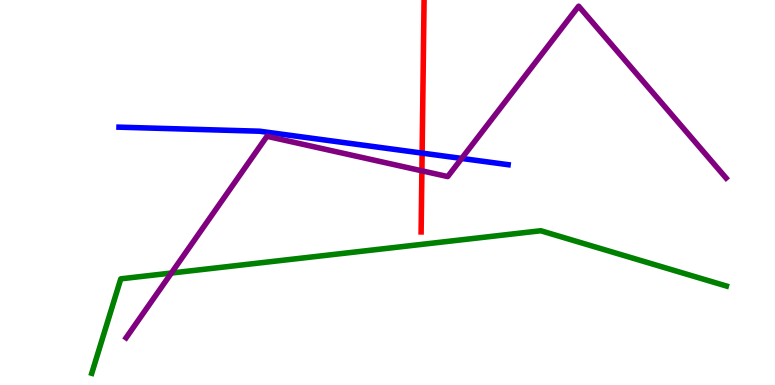[{'lines': ['blue', 'red'], 'intersections': [{'x': 5.45, 'y': 6.02}]}, {'lines': ['green', 'red'], 'intersections': []}, {'lines': ['purple', 'red'], 'intersections': [{'x': 5.44, 'y': 5.56}]}, {'lines': ['blue', 'green'], 'intersections': []}, {'lines': ['blue', 'purple'], 'intersections': [{'x': 5.96, 'y': 5.88}]}, {'lines': ['green', 'purple'], 'intersections': [{'x': 2.21, 'y': 2.91}]}]